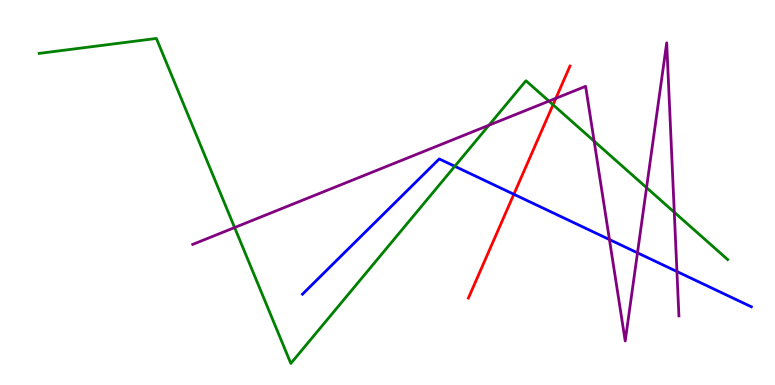[{'lines': ['blue', 'red'], 'intersections': [{'x': 6.63, 'y': 4.95}]}, {'lines': ['green', 'red'], 'intersections': [{'x': 7.14, 'y': 7.28}]}, {'lines': ['purple', 'red'], 'intersections': [{'x': 7.17, 'y': 7.45}]}, {'lines': ['blue', 'green'], 'intersections': [{'x': 5.87, 'y': 5.68}]}, {'lines': ['blue', 'purple'], 'intersections': [{'x': 7.86, 'y': 3.78}, {'x': 8.23, 'y': 3.43}, {'x': 8.73, 'y': 2.95}]}, {'lines': ['green', 'purple'], 'intersections': [{'x': 3.03, 'y': 4.09}, {'x': 6.31, 'y': 6.75}, {'x': 7.08, 'y': 7.37}, {'x': 7.67, 'y': 6.33}, {'x': 8.34, 'y': 5.13}, {'x': 8.7, 'y': 4.49}]}]